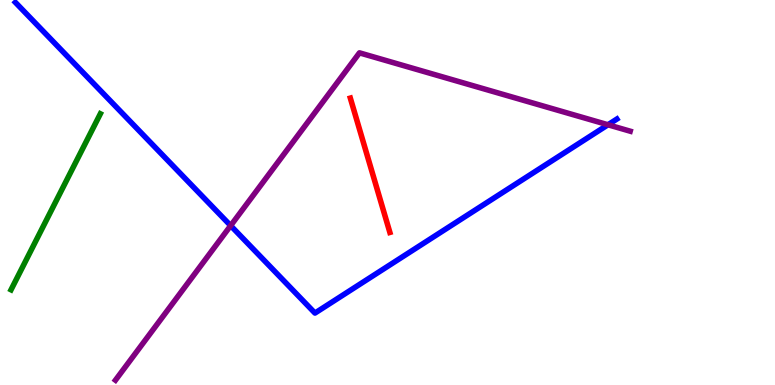[{'lines': ['blue', 'red'], 'intersections': []}, {'lines': ['green', 'red'], 'intersections': []}, {'lines': ['purple', 'red'], 'intersections': []}, {'lines': ['blue', 'green'], 'intersections': []}, {'lines': ['blue', 'purple'], 'intersections': [{'x': 2.98, 'y': 4.14}, {'x': 7.85, 'y': 6.76}]}, {'lines': ['green', 'purple'], 'intersections': []}]